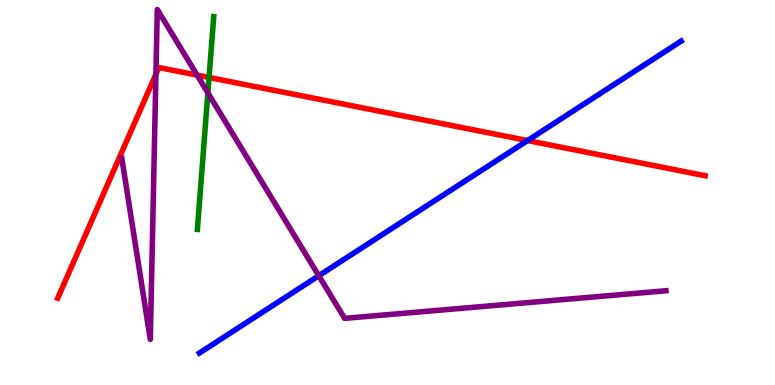[{'lines': ['blue', 'red'], 'intersections': [{'x': 6.81, 'y': 6.35}]}, {'lines': ['green', 'red'], 'intersections': [{'x': 2.7, 'y': 7.99}]}, {'lines': ['purple', 'red'], 'intersections': [{'x': 2.01, 'y': 8.07}, {'x': 2.54, 'y': 8.05}]}, {'lines': ['blue', 'green'], 'intersections': []}, {'lines': ['blue', 'purple'], 'intersections': [{'x': 4.11, 'y': 2.84}]}, {'lines': ['green', 'purple'], 'intersections': [{'x': 2.68, 'y': 7.59}]}]